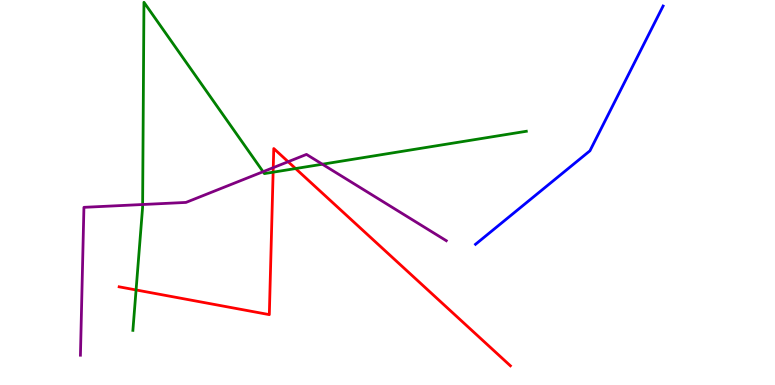[{'lines': ['blue', 'red'], 'intersections': []}, {'lines': ['green', 'red'], 'intersections': [{'x': 1.76, 'y': 2.47}, {'x': 3.52, 'y': 5.53}, {'x': 3.81, 'y': 5.62}]}, {'lines': ['purple', 'red'], 'intersections': [{'x': 3.53, 'y': 5.65}, {'x': 3.72, 'y': 5.8}]}, {'lines': ['blue', 'green'], 'intersections': []}, {'lines': ['blue', 'purple'], 'intersections': []}, {'lines': ['green', 'purple'], 'intersections': [{'x': 1.84, 'y': 4.69}, {'x': 3.39, 'y': 5.54}, {'x': 4.16, 'y': 5.73}]}]